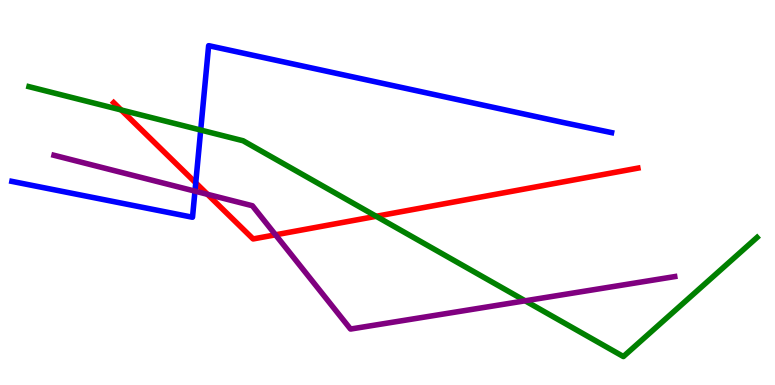[{'lines': ['blue', 'red'], 'intersections': [{'x': 2.53, 'y': 5.25}]}, {'lines': ['green', 'red'], 'intersections': [{'x': 1.56, 'y': 7.14}, {'x': 4.85, 'y': 4.38}]}, {'lines': ['purple', 'red'], 'intersections': [{'x': 2.68, 'y': 4.95}, {'x': 3.56, 'y': 3.9}]}, {'lines': ['blue', 'green'], 'intersections': [{'x': 2.59, 'y': 6.62}]}, {'lines': ['blue', 'purple'], 'intersections': [{'x': 2.52, 'y': 5.04}]}, {'lines': ['green', 'purple'], 'intersections': [{'x': 6.78, 'y': 2.19}]}]